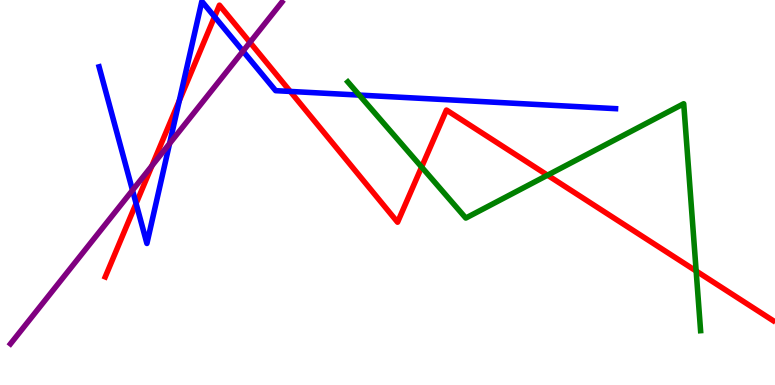[{'lines': ['blue', 'red'], 'intersections': [{'x': 1.76, 'y': 4.71}, {'x': 2.31, 'y': 7.39}, {'x': 2.77, 'y': 9.57}, {'x': 3.75, 'y': 7.63}]}, {'lines': ['green', 'red'], 'intersections': [{'x': 5.44, 'y': 5.66}, {'x': 7.06, 'y': 5.45}, {'x': 8.98, 'y': 2.96}]}, {'lines': ['purple', 'red'], 'intersections': [{'x': 1.96, 'y': 5.69}, {'x': 3.23, 'y': 8.9}]}, {'lines': ['blue', 'green'], 'intersections': [{'x': 4.64, 'y': 7.53}]}, {'lines': ['blue', 'purple'], 'intersections': [{'x': 1.71, 'y': 5.06}, {'x': 2.19, 'y': 6.27}, {'x': 3.14, 'y': 8.67}]}, {'lines': ['green', 'purple'], 'intersections': []}]